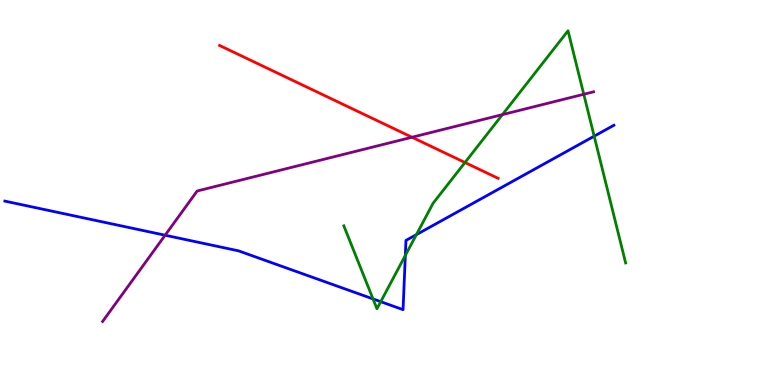[{'lines': ['blue', 'red'], 'intersections': []}, {'lines': ['green', 'red'], 'intersections': [{'x': 6.0, 'y': 5.78}]}, {'lines': ['purple', 'red'], 'intersections': [{'x': 5.32, 'y': 6.44}]}, {'lines': ['blue', 'green'], 'intersections': [{'x': 4.81, 'y': 2.24}, {'x': 4.91, 'y': 2.16}, {'x': 5.23, 'y': 3.37}, {'x': 5.37, 'y': 3.91}, {'x': 7.67, 'y': 6.46}]}, {'lines': ['blue', 'purple'], 'intersections': [{'x': 2.13, 'y': 3.89}]}, {'lines': ['green', 'purple'], 'intersections': [{'x': 6.48, 'y': 7.02}, {'x': 7.53, 'y': 7.55}]}]